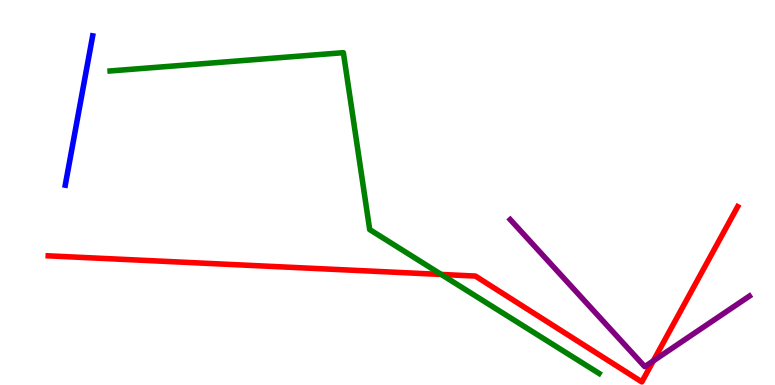[{'lines': ['blue', 'red'], 'intersections': []}, {'lines': ['green', 'red'], 'intersections': [{'x': 5.69, 'y': 2.87}]}, {'lines': ['purple', 'red'], 'intersections': [{'x': 8.43, 'y': 0.627}]}, {'lines': ['blue', 'green'], 'intersections': []}, {'lines': ['blue', 'purple'], 'intersections': []}, {'lines': ['green', 'purple'], 'intersections': []}]